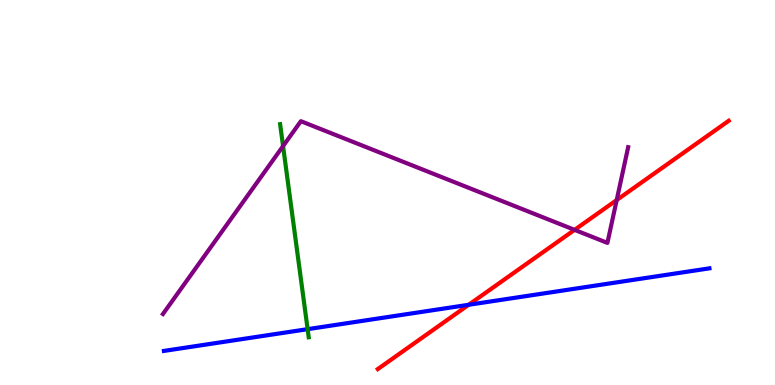[{'lines': ['blue', 'red'], 'intersections': [{'x': 6.05, 'y': 2.08}]}, {'lines': ['green', 'red'], 'intersections': []}, {'lines': ['purple', 'red'], 'intersections': [{'x': 7.41, 'y': 4.03}, {'x': 7.96, 'y': 4.8}]}, {'lines': ['blue', 'green'], 'intersections': [{'x': 3.97, 'y': 1.45}]}, {'lines': ['blue', 'purple'], 'intersections': []}, {'lines': ['green', 'purple'], 'intersections': [{'x': 3.65, 'y': 6.21}]}]